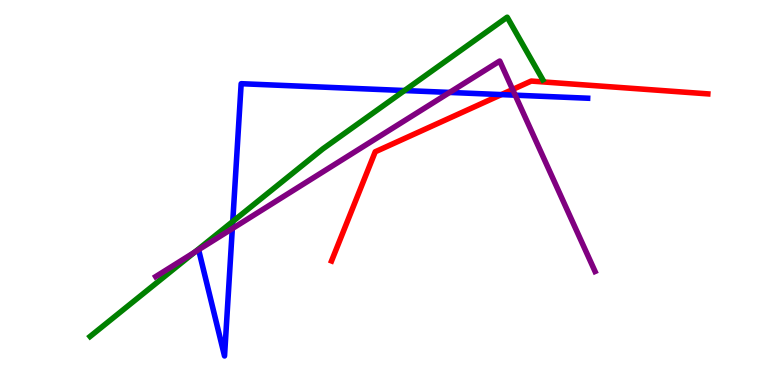[{'lines': ['blue', 'red'], 'intersections': [{'x': 6.47, 'y': 7.54}]}, {'lines': ['green', 'red'], 'intersections': []}, {'lines': ['purple', 'red'], 'intersections': [{'x': 6.61, 'y': 7.68}]}, {'lines': ['blue', 'green'], 'intersections': [{'x': 3.0, 'y': 4.25}, {'x': 5.22, 'y': 7.65}]}, {'lines': ['blue', 'purple'], 'intersections': [{'x': 3.0, 'y': 4.06}, {'x': 5.8, 'y': 7.6}, {'x': 6.65, 'y': 7.53}]}, {'lines': ['green', 'purple'], 'intersections': [{'x': 2.51, 'y': 3.45}]}]